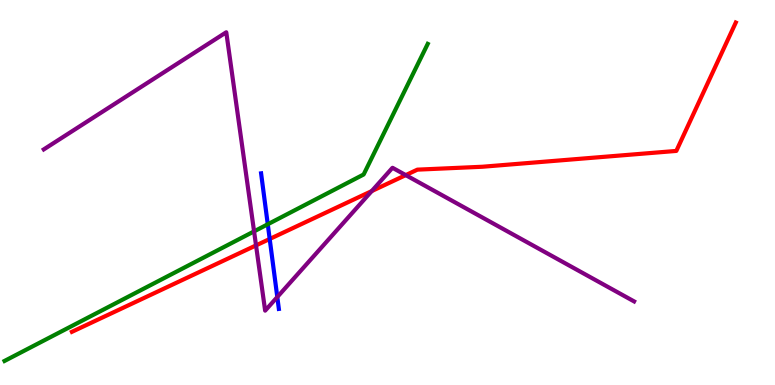[{'lines': ['blue', 'red'], 'intersections': [{'x': 3.48, 'y': 3.79}]}, {'lines': ['green', 'red'], 'intersections': []}, {'lines': ['purple', 'red'], 'intersections': [{'x': 3.3, 'y': 3.63}, {'x': 4.8, 'y': 5.04}, {'x': 5.24, 'y': 5.45}]}, {'lines': ['blue', 'green'], 'intersections': [{'x': 3.46, 'y': 4.17}]}, {'lines': ['blue', 'purple'], 'intersections': [{'x': 3.58, 'y': 2.29}]}, {'lines': ['green', 'purple'], 'intersections': [{'x': 3.28, 'y': 3.99}]}]